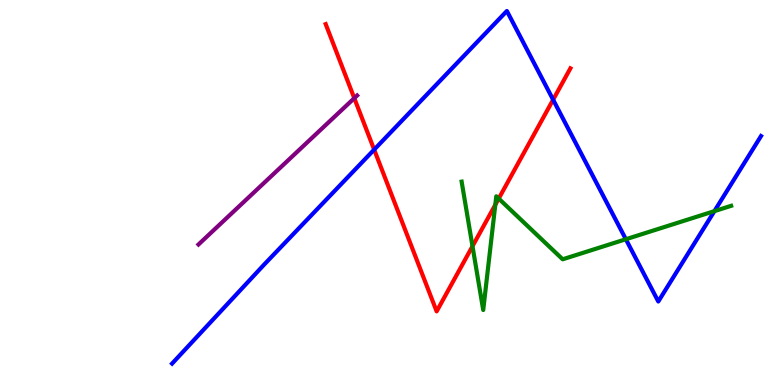[{'lines': ['blue', 'red'], 'intersections': [{'x': 4.83, 'y': 6.11}, {'x': 7.14, 'y': 7.41}]}, {'lines': ['green', 'red'], 'intersections': [{'x': 6.1, 'y': 3.6}, {'x': 6.39, 'y': 4.68}, {'x': 6.44, 'y': 4.84}]}, {'lines': ['purple', 'red'], 'intersections': [{'x': 4.57, 'y': 7.45}]}, {'lines': ['blue', 'green'], 'intersections': [{'x': 8.08, 'y': 3.79}, {'x': 9.22, 'y': 4.52}]}, {'lines': ['blue', 'purple'], 'intersections': []}, {'lines': ['green', 'purple'], 'intersections': []}]